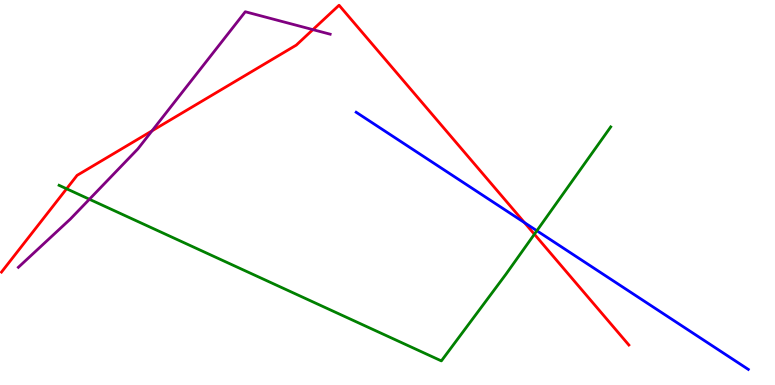[{'lines': ['blue', 'red'], 'intersections': [{'x': 6.77, 'y': 4.22}]}, {'lines': ['green', 'red'], 'intersections': [{'x': 0.859, 'y': 5.1}, {'x': 6.9, 'y': 3.92}]}, {'lines': ['purple', 'red'], 'intersections': [{'x': 1.96, 'y': 6.6}, {'x': 4.04, 'y': 9.23}]}, {'lines': ['blue', 'green'], 'intersections': [{'x': 6.93, 'y': 4.01}]}, {'lines': ['blue', 'purple'], 'intersections': []}, {'lines': ['green', 'purple'], 'intersections': [{'x': 1.15, 'y': 4.82}]}]